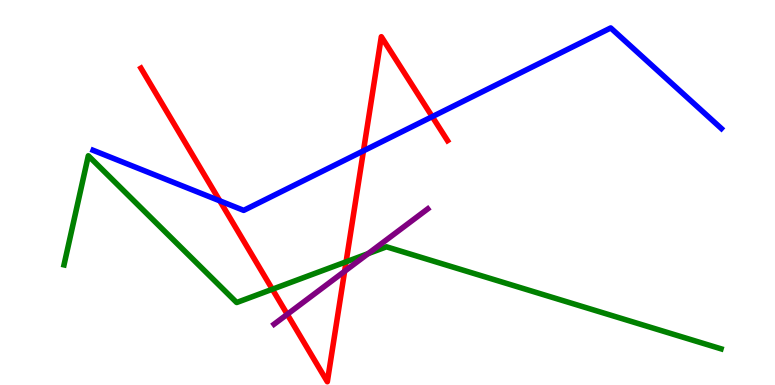[{'lines': ['blue', 'red'], 'intersections': [{'x': 2.84, 'y': 4.78}, {'x': 4.69, 'y': 6.08}, {'x': 5.58, 'y': 6.97}]}, {'lines': ['green', 'red'], 'intersections': [{'x': 3.51, 'y': 2.49}, {'x': 4.47, 'y': 3.2}]}, {'lines': ['purple', 'red'], 'intersections': [{'x': 3.71, 'y': 1.84}, {'x': 4.45, 'y': 2.95}]}, {'lines': ['blue', 'green'], 'intersections': []}, {'lines': ['blue', 'purple'], 'intersections': []}, {'lines': ['green', 'purple'], 'intersections': [{'x': 4.75, 'y': 3.41}]}]